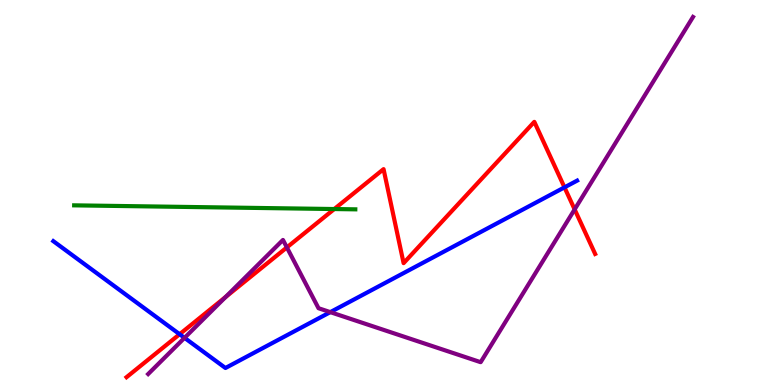[{'lines': ['blue', 'red'], 'intersections': [{'x': 2.32, 'y': 1.32}, {'x': 7.28, 'y': 5.13}]}, {'lines': ['green', 'red'], 'intersections': [{'x': 4.31, 'y': 4.57}]}, {'lines': ['purple', 'red'], 'intersections': [{'x': 2.91, 'y': 2.29}, {'x': 3.7, 'y': 3.57}, {'x': 7.41, 'y': 4.56}]}, {'lines': ['blue', 'green'], 'intersections': []}, {'lines': ['blue', 'purple'], 'intersections': [{'x': 2.38, 'y': 1.22}, {'x': 4.26, 'y': 1.89}]}, {'lines': ['green', 'purple'], 'intersections': []}]